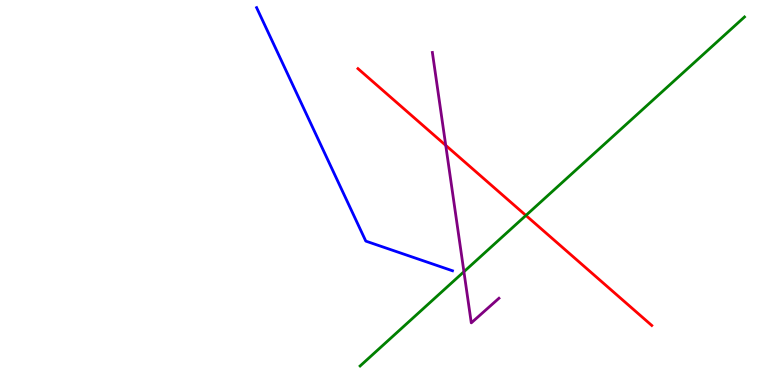[{'lines': ['blue', 'red'], 'intersections': []}, {'lines': ['green', 'red'], 'intersections': [{'x': 6.79, 'y': 4.4}]}, {'lines': ['purple', 'red'], 'intersections': [{'x': 5.75, 'y': 6.22}]}, {'lines': ['blue', 'green'], 'intersections': []}, {'lines': ['blue', 'purple'], 'intersections': []}, {'lines': ['green', 'purple'], 'intersections': [{'x': 5.99, 'y': 2.94}]}]